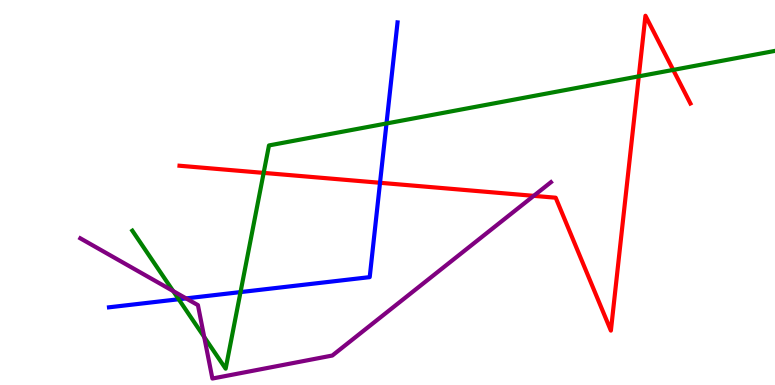[{'lines': ['blue', 'red'], 'intersections': [{'x': 4.9, 'y': 5.25}]}, {'lines': ['green', 'red'], 'intersections': [{'x': 3.4, 'y': 5.51}, {'x': 8.24, 'y': 8.02}, {'x': 8.69, 'y': 8.18}]}, {'lines': ['purple', 'red'], 'intersections': [{'x': 6.89, 'y': 4.91}]}, {'lines': ['blue', 'green'], 'intersections': [{'x': 2.31, 'y': 2.23}, {'x': 3.1, 'y': 2.41}, {'x': 4.99, 'y': 6.79}]}, {'lines': ['blue', 'purple'], 'intersections': [{'x': 2.4, 'y': 2.25}]}, {'lines': ['green', 'purple'], 'intersections': [{'x': 2.23, 'y': 2.44}, {'x': 2.63, 'y': 1.25}]}]